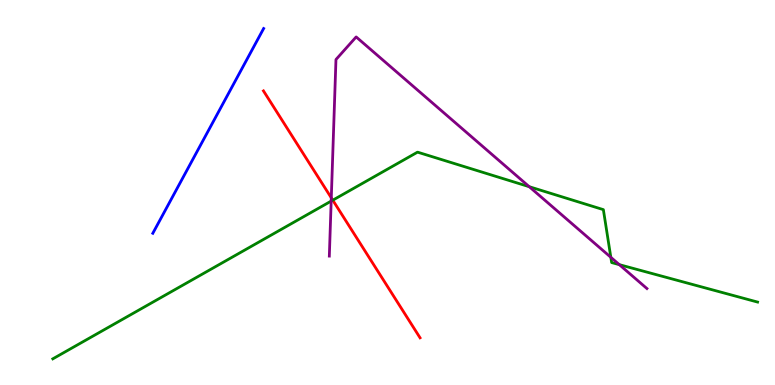[{'lines': ['blue', 'red'], 'intersections': []}, {'lines': ['green', 'red'], 'intersections': [{'x': 4.29, 'y': 4.8}]}, {'lines': ['purple', 'red'], 'intersections': [{'x': 4.27, 'y': 4.86}]}, {'lines': ['blue', 'green'], 'intersections': []}, {'lines': ['blue', 'purple'], 'intersections': []}, {'lines': ['green', 'purple'], 'intersections': [{'x': 4.27, 'y': 4.78}, {'x': 6.83, 'y': 5.15}, {'x': 7.88, 'y': 3.32}, {'x': 7.99, 'y': 3.13}]}]